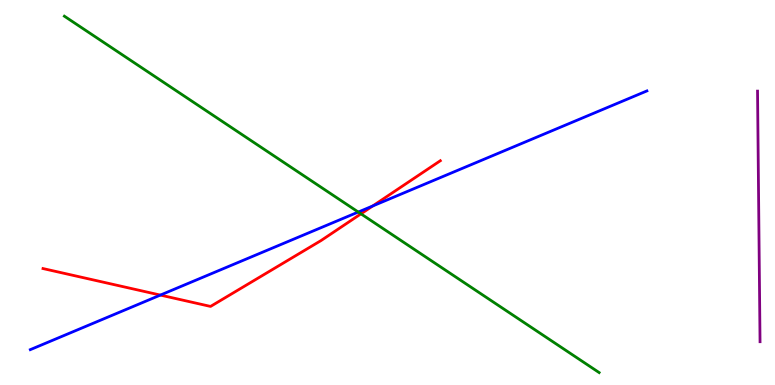[{'lines': ['blue', 'red'], 'intersections': [{'x': 2.07, 'y': 2.34}, {'x': 4.81, 'y': 4.65}]}, {'lines': ['green', 'red'], 'intersections': [{'x': 4.66, 'y': 4.45}]}, {'lines': ['purple', 'red'], 'intersections': []}, {'lines': ['blue', 'green'], 'intersections': [{'x': 4.62, 'y': 4.49}]}, {'lines': ['blue', 'purple'], 'intersections': []}, {'lines': ['green', 'purple'], 'intersections': []}]